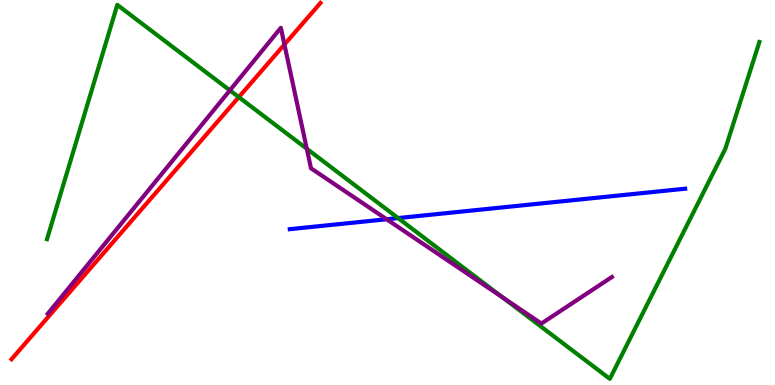[{'lines': ['blue', 'red'], 'intersections': []}, {'lines': ['green', 'red'], 'intersections': [{'x': 3.08, 'y': 7.48}]}, {'lines': ['purple', 'red'], 'intersections': [{'x': 3.67, 'y': 8.84}]}, {'lines': ['blue', 'green'], 'intersections': [{'x': 5.14, 'y': 4.34}]}, {'lines': ['blue', 'purple'], 'intersections': [{'x': 4.99, 'y': 4.31}]}, {'lines': ['green', 'purple'], 'intersections': [{'x': 2.97, 'y': 7.65}, {'x': 3.96, 'y': 6.14}, {'x': 6.48, 'y': 2.28}]}]